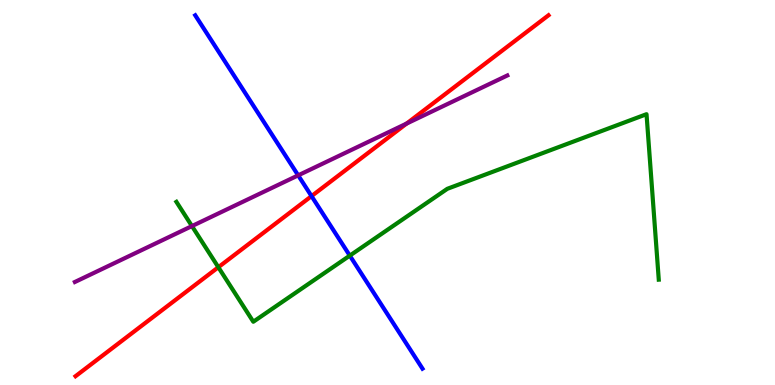[{'lines': ['blue', 'red'], 'intersections': [{'x': 4.02, 'y': 4.91}]}, {'lines': ['green', 'red'], 'intersections': [{'x': 2.82, 'y': 3.06}]}, {'lines': ['purple', 'red'], 'intersections': [{'x': 5.25, 'y': 6.79}]}, {'lines': ['blue', 'green'], 'intersections': [{'x': 4.51, 'y': 3.36}]}, {'lines': ['blue', 'purple'], 'intersections': [{'x': 3.85, 'y': 5.45}]}, {'lines': ['green', 'purple'], 'intersections': [{'x': 2.48, 'y': 4.13}]}]